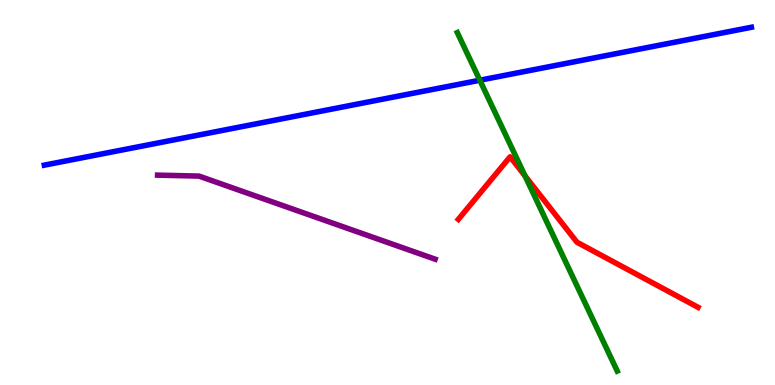[{'lines': ['blue', 'red'], 'intersections': []}, {'lines': ['green', 'red'], 'intersections': [{'x': 6.77, 'y': 5.43}]}, {'lines': ['purple', 'red'], 'intersections': []}, {'lines': ['blue', 'green'], 'intersections': [{'x': 6.19, 'y': 7.92}]}, {'lines': ['blue', 'purple'], 'intersections': []}, {'lines': ['green', 'purple'], 'intersections': []}]